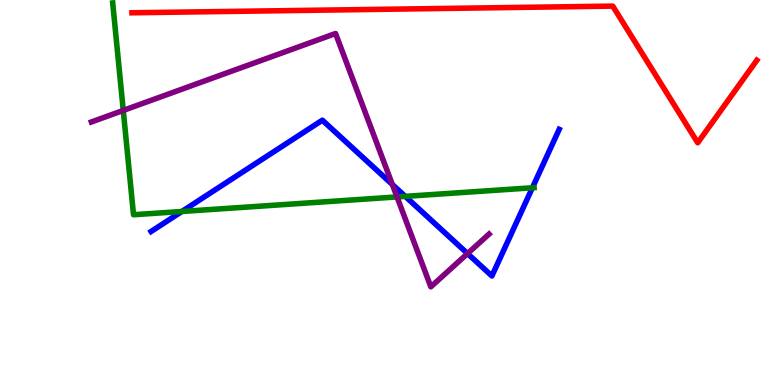[{'lines': ['blue', 'red'], 'intersections': []}, {'lines': ['green', 'red'], 'intersections': []}, {'lines': ['purple', 'red'], 'intersections': []}, {'lines': ['blue', 'green'], 'intersections': [{'x': 2.35, 'y': 4.51}, {'x': 5.23, 'y': 4.9}, {'x': 6.87, 'y': 5.12}]}, {'lines': ['blue', 'purple'], 'intersections': [{'x': 5.06, 'y': 5.21}, {'x': 6.03, 'y': 3.41}]}, {'lines': ['green', 'purple'], 'intersections': [{'x': 1.59, 'y': 7.13}, {'x': 5.12, 'y': 4.89}]}]